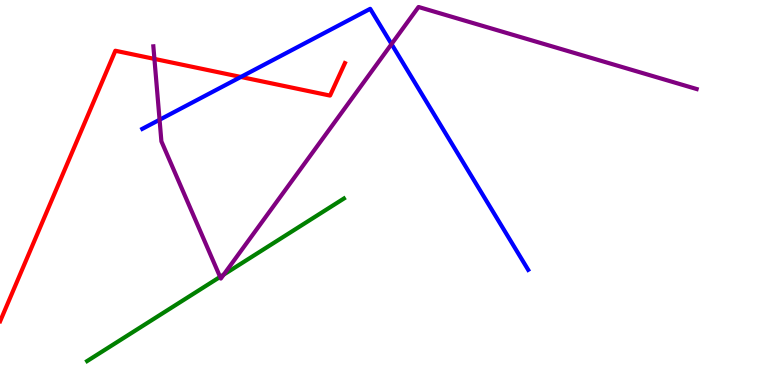[{'lines': ['blue', 'red'], 'intersections': [{'x': 3.11, 'y': 8.0}]}, {'lines': ['green', 'red'], 'intersections': []}, {'lines': ['purple', 'red'], 'intersections': [{'x': 1.99, 'y': 8.47}]}, {'lines': ['blue', 'green'], 'intersections': []}, {'lines': ['blue', 'purple'], 'intersections': [{'x': 2.06, 'y': 6.89}, {'x': 5.05, 'y': 8.86}]}, {'lines': ['green', 'purple'], 'intersections': [{'x': 2.84, 'y': 2.81}, {'x': 2.89, 'y': 2.87}]}]